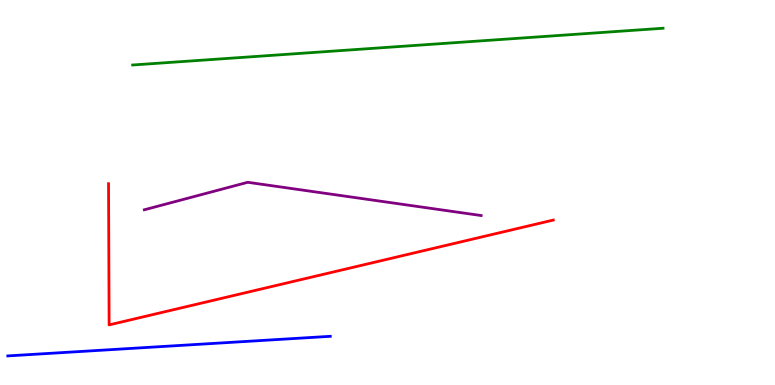[{'lines': ['blue', 'red'], 'intersections': []}, {'lines': ['green', 'red'], 'intersections': []}, {'lines': ['purple', 'red'], 'intersections': []}, {'lines': ['blue', 'green'], 'intersections': []}, {'lines': ['blue', 'purple'], 'intersections': []}, {'lines': ['green', 'purple'], 'intersections': []}]